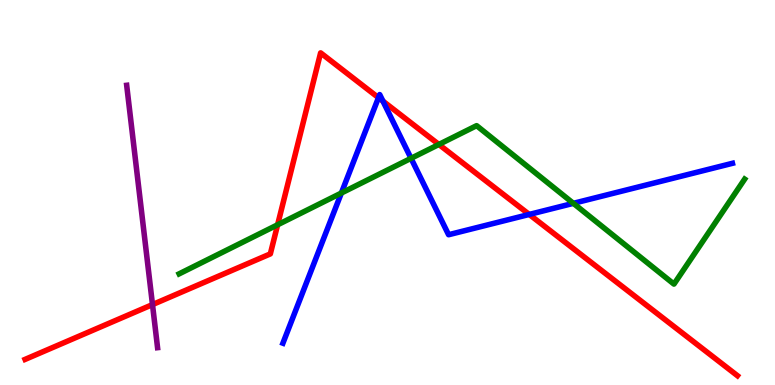[{'lines': ['blue', 'red'], 'intersections': [{'x': 4.88, 'y': 7.46}, {'x': 4.94, 'y': 7.37}, {'x': 6.83, 'y': 4.43}]}, {'lines': ['green', 'red'], 'intersections': [{'x': 3.58, 'y': 4.16}, {'x': 5.66, 'y': 6.25}]}, {'lines': ['purple', 'red'], 'intersections': [{'x': 1.97, 'y': 2.09}]}, {'lines': ['blue', 'green'], 'intersections': [{'x': 4.4, 'y': 4.99}, {'x': 5.3, 'y': 5.89}, {'x': 7.4, 'y': 4.72}]}, {'lines': ['blue', 'purple'], 'intersections': []}, {'lines': ['green', 'purple'], 'intersections': []}]